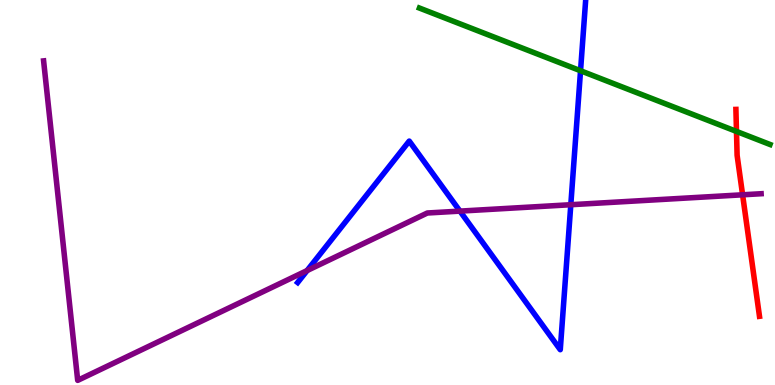[{'lines': ['blue', 'red'], 'intersections': []}, {'lines': ['green', 'red'], 'intersections': [{'x': 9.5, 'y': 6.59}]}, {'lines': ['purple', 'red'], 'intersections': [{'x': 9.58, 'y': 4.94}]}, {'lines': ['blue', 'green'], 'intersections': [{'x': 7.49, 'y': 8.16}]}, {'lines': ['blue', 'purple'], 'intersections': [{'x': 3.96, 'y': 2.97}, {'x': 5.93, 'y': 4.52}, {'x': 7.37, 'y': 4.68}]}, {'lines': ['green', 'purple'], 'intersections': []}]